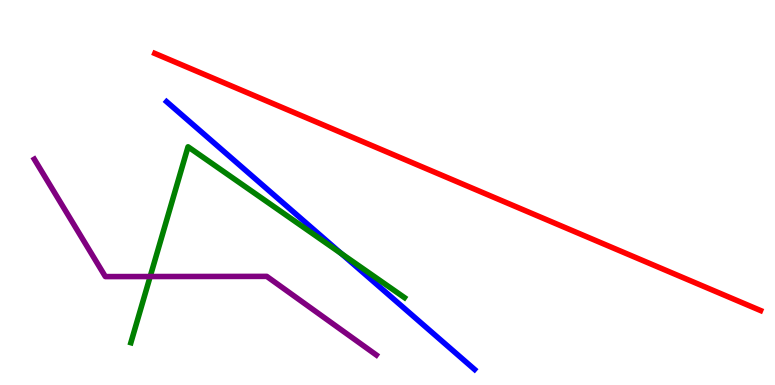[{'lines': ['blue', 'red'], 'intersections': []}, {'lines': ['green', 'red'], 'intersections': []}, {'lines': ['purple', 'red'], 'intersections': []}, {'lines': ['blue', 'green'], 'intersections': [{'x': 4.4, 'y': 3.41}]}, {'lines': ['blue', 'purple'], 'intersections': []}, {'lines': ['green', 'purple'], 'intersections': [{'x': 1.94, 'y': 2.82}]}]